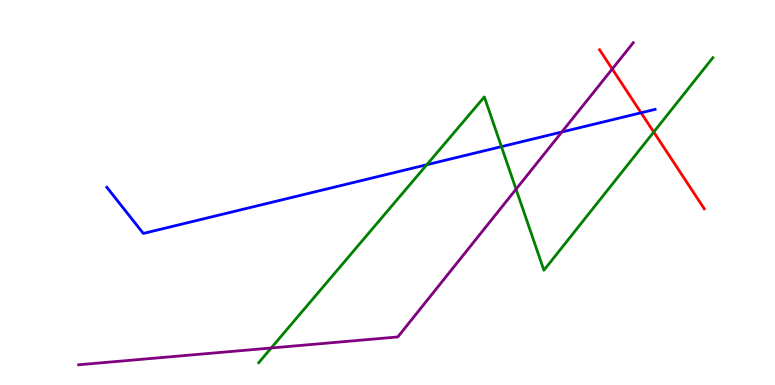[{'lines': ['blue', 'red'], 'intersections': [{'x': 8.27, 'y': 7.07}]}, {'lines': ['green', 'red'], 'intersections': [{'x': 8.44, 'y': 6.57}]}, {'lines': ['purple', 'red'], 'intersections': [{'x': 7.9, 'y': 8.21}]}, {'lines': ['blue', 'green'], 'intersections': [{'x': 5.51, 'y': 5.72}, {'x': 6.47, 'y': 6.19}]}, {'lines': ['blue', 'purple'], 'intersections': [{'x': 7.25, 'y': 6.57}]}, {'lines': ['green', 'purple'], 'intersections': [{'x': 3.5, 'y': 0.961}, {'x': 6.66, 'y': 5.09}]}]